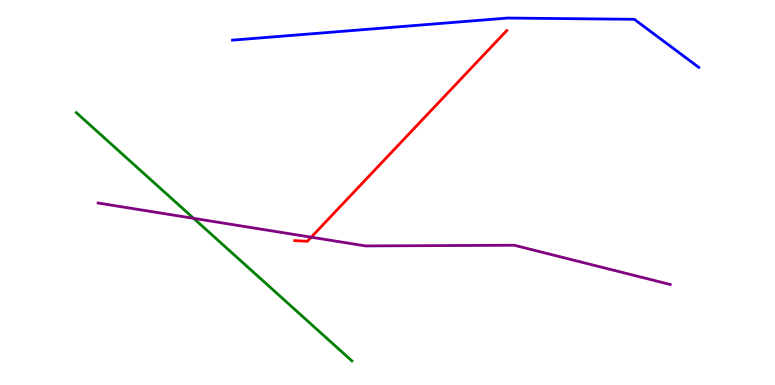[{'lines': ['blue', 'red'], 'intersections': []}, {'lines': ['green', 'red'], 'intersections': []}, {'lines': ['purple', 'red'], 'intersections': [{'x': 4.02, 'y': 3.84}]}, {'lines': ['blue', 'green'], 'intersections': []}, {'lines': ['blue', 'purple'], 'intersections': []}, {'lines': ['green', 'purple'], 'intersections': [{'x': 2.5, 'y': 4.33}]}]